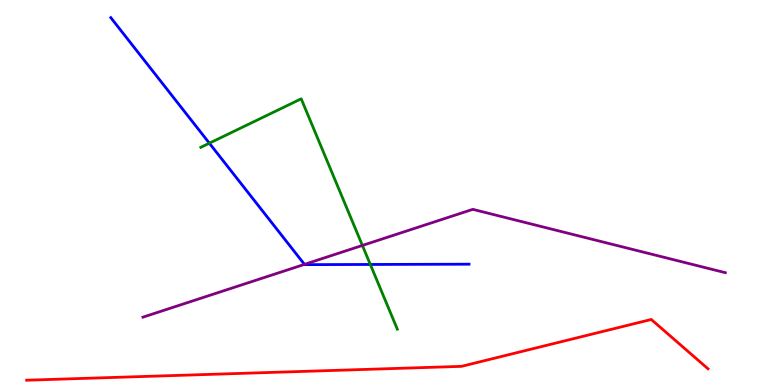[{'lines': ['blue', 'red'], 'intersections': []}, {'lines': ['green', 'red'], 'intersections': []}, {'lines': ['purple', 'red'], 'intersections': []}, {'lines': ['blue', 'green'], 'intersections': [{'x': 2.7, 'y': 6.28}, {'x': 4.78, 'y': 3.13}]}, {'lines': ['blue', 'purple'], 'intersections': [{'x': 3.93, 'y': 3.13}]}, {'lines': ['green', 'purple'], 'intersections': [{'x': 4.68, 'y': 3.62}]}]